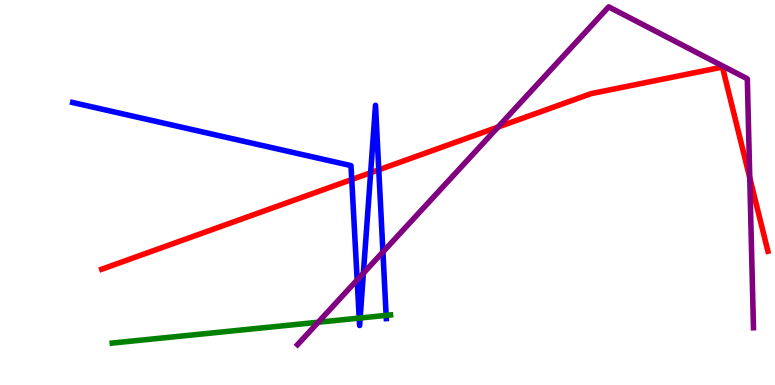[{'lines': ['blue', 'red'], 'intersections': [{'x': 4.54, 'y': 5.34}, {'x': 4.78, 'y': 5.51}, {'x': 4.89, 'y': 5.59}]}, {'lines': ['green', 'red'], 'intersections': []}, {'lines': ['purple', 'red'], 'intersections': [{'x': 6.43, 'y': 6.7}, {'x': 9.67, 'y': 5.38}]}, {'lines': ['blue', 'green'], 'intersections': [{'x': 4.63, 'y': 1.74}, {'x': 4.65, 'y': 1.74}, {'x': 4.98, 'y': 1.81}]}, {'lines': ['blue', 'purple'], 'intersections': [{'x': 4.61, 'y': 2.73}, {'x': 4.69, 'y': 2.9}, {'x': 4.94, 'y': 3.46}]}, {'lines': ['green', 'purple'], 'intersections': [{'x': 4.11, 'y': 1.63}]}]